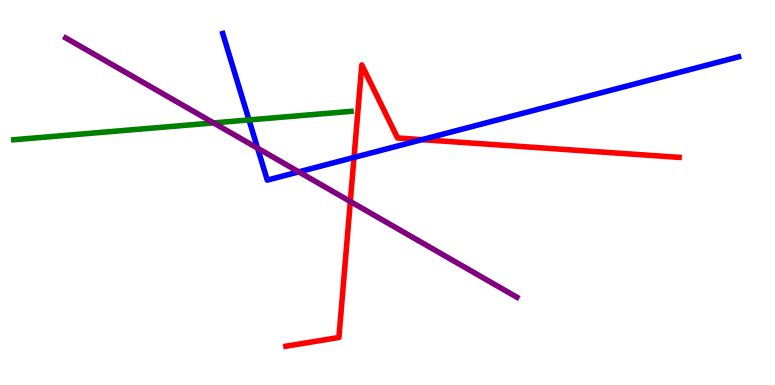[{'lines': ['blue', 'red'], 'intersections': [{'x': 4.57, 'y': 5.91}, {'x': 5.44, 'y': 6.37}]}, {'lines': ['green', 'red'], 'intersections': []}, {'lines': ['purple', 'red'], 'intersections': [{'x': 4.52, 'y': 4.77}]}, {'lines': ['blue', 'green'], 'intersections': [{'x': 3.21, 'y': 6.88}]}, {'lines': ['blue', 'purple'], 'intersections': [{'x': 3.32, 'y': 6.15}, {'x': 3.86, 'y': 5.54}]}, {'lines': ['green', 'purple'], 'intersections': [{'x': 2.76, 'y': 6.81}]}]